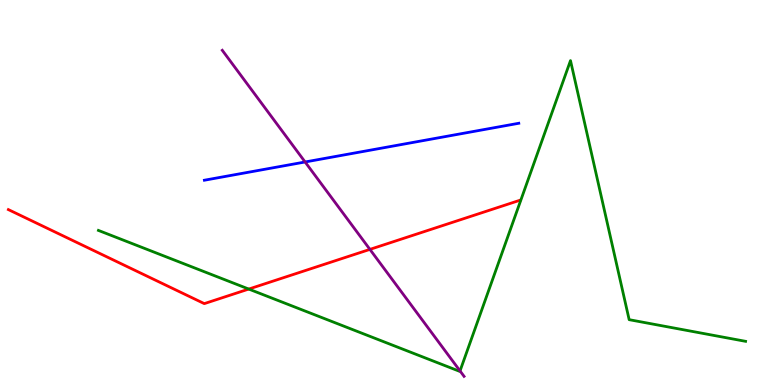[{'lines': ['blue', 'red'], 'intersections': []}, {'lines': ['green', 'red'], 'intersections': [{'x': 3.21, 'y': 2.49}]}, {'lines': ['purple', 'red'], 'intersections': [{'x': 4.77, 'y': 3.52}]}, {'lines': ['blue', 'green'], 'intersections': []}, {'lines': ['blue', 'purple'], 'intersections': [{'x': 3.94, 'y': 5.79}]}, {'lines': ['green', 'purple'], 'intersections': [{'x': 5.94, 'y': 0.366}]}]